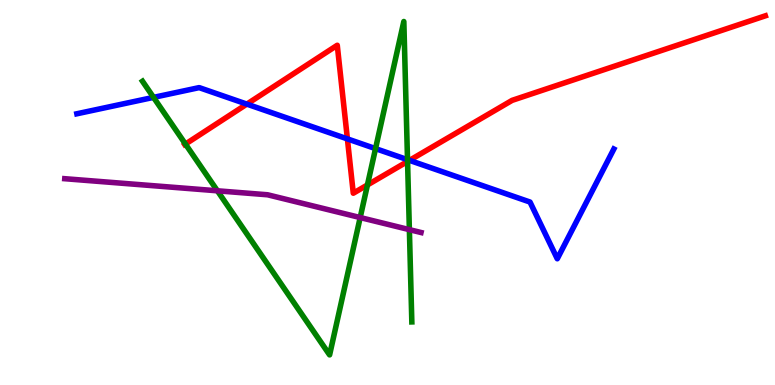[{'lines': ['blue', 'red'], 'intersections': [{'x': 3.19, 'y': 7.3}, {'x': 4.48, 'y': 6.39}, {'x': 5.28, 'y': 5.83}]}, {'lines': ['green', 'red'], 'intersections': [{'x': 2.39, 'y': 6.26}, {'x': 4.74, 'y': 5.2}, {'x': 5.26, 'y': 5.81}]}, {'lines': ['purple', 'red'], 'intersections': []}, {'lines': ['blue', 'green'], 'intersections': [{'x': 1.98, 'y': 7.47}, {'x': 4.85, 'y': 6.14}, {'x': 5.26, 'y': 5.85}]}, {'lines': ['blue', 'purple'], 'intersections': []}, {'lines': ['green', 'purple'], 'intersections': [{'x': 2.81, 'y': 5.04}, {'x': 4.65, 'y': 4.35}, {'x': 5.28, 'y': 4.04}]}]